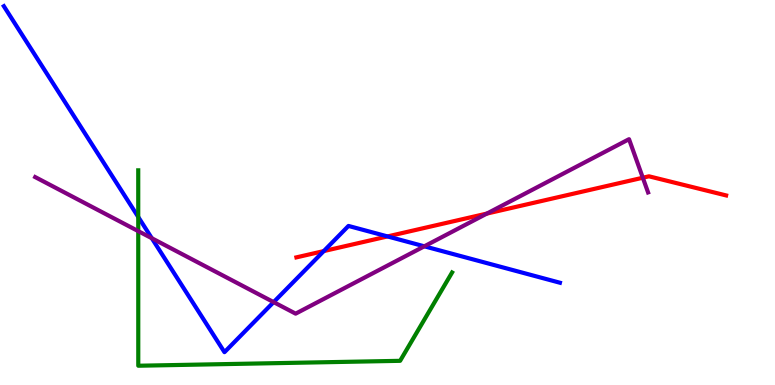[{'lines': ['blue', 'red'], 'intersections': [{'x': 4.18, 'y': 3.48}, {'x': 5.0, 'y': 3.86}]}, {'lines': ['green', 'red'], 'intersections': []}, {'lines': ['purple', 'red'], 'intersections': [{'x': 6.28, 'y': 4.45}, {'x': 8.29, 'y': 5.38}]}, {'lines': ['blue', 'green'], 'intersections': [{'x': 1.78, 'y': 4.36}]}, {'lines': ['blue', 'purple'], 'intersections': [{'x': 1.96, 'y': 3.81}, {'x': 3.53, 'y': 2.15}, {'x': 5.48, 'y': 3.6}]}, {'lines': ['green', 'purple'], 'intersections': [{'x': 1.78, 'y': 4.0}]}]